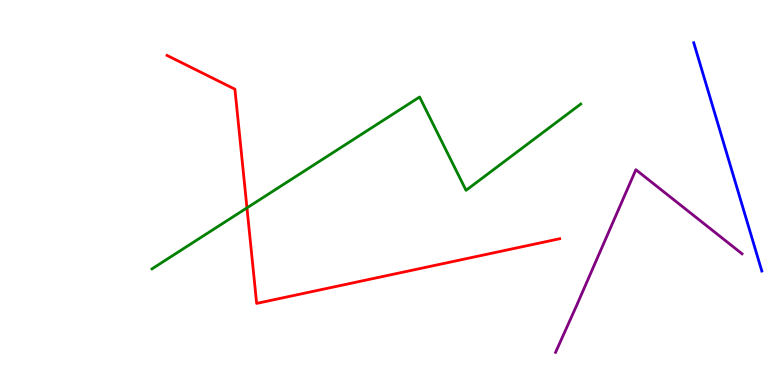[{'lines': ['blue', 'red'], 'intersections': []}, {'lines': ['green', 'red'], 'intersections': [{'x': 3.19, 'y': 4.6}]}, {'lines': ['purple', 'red'], 'intersections': []}, {'lines': ['blue', 'green'], 'intersections': []}, {'lines': ['blue', 'purple'], 'intersections': []}, {'lines': ['green', 'purple'], 'intersections': []}]